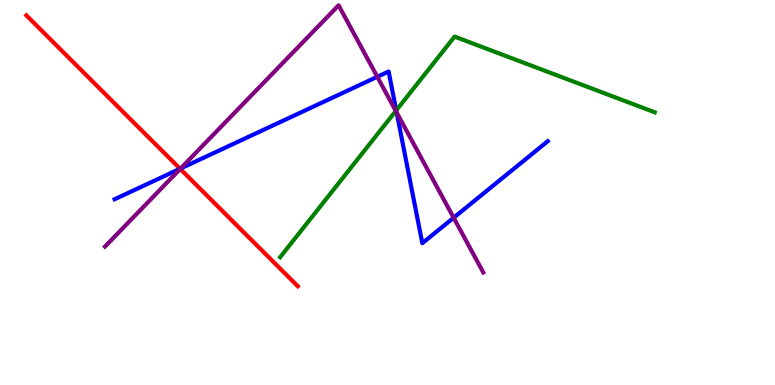[{'lines': ['blue', 'red'], 'intersections': [{'x': 2.32, 'y': 5.62}]}, {'lines': ['green', 'red'], 'intersections': []}, {'lines': ['purple', 'red'], 'intersections': [{'x': 2.33, 'y': 5.61}]}, {'lines': ['blue', 'green'], 'intersections': [{'x': 5.11, 'y': 7.13}]}, {'lines': ['blue', 'purple'], 'intersections': [{'x': 2.33, 'y': 5.62}, {'x': 4.87, 'y': 8.01}, {'x': 5.12, 'y': 7.08}, {'x': 5.85, 'y': 4.34}]}, {'lines': ['green', 'purple'], 'intersections': [{'x': 5.11, 'y': 7.12}]}]